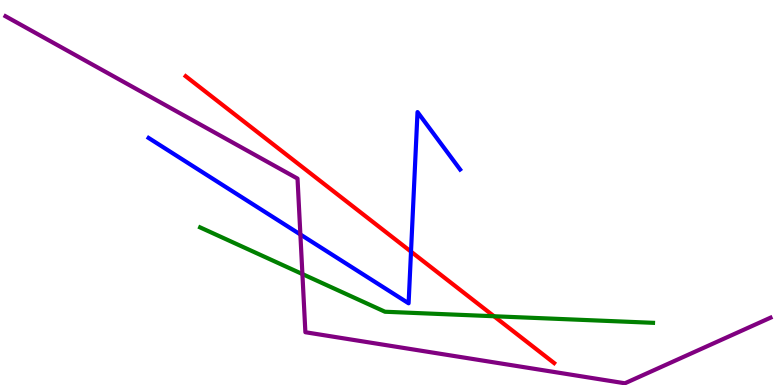[{'lines': ['blue', 'red'], 'intersections': [{'x': 5.3, 'y': 3.46}]}, {'lines': ['green', 'red'], 'intersections': [{'x': 6.37, 'y': 1.79}]}, {'lines': ['purple', 'red'], 'intersections': []}, {'lines': ['blue', 'green'], 'intersections': []}, {'lines': ['blue', 'purple'], 'intersections': [{'x': 3.88, 'y': 3.91}]}, {'lines': ['green', 'purple'], 'intersections': [{'x': 3.9, 'y': 2.88}]}]